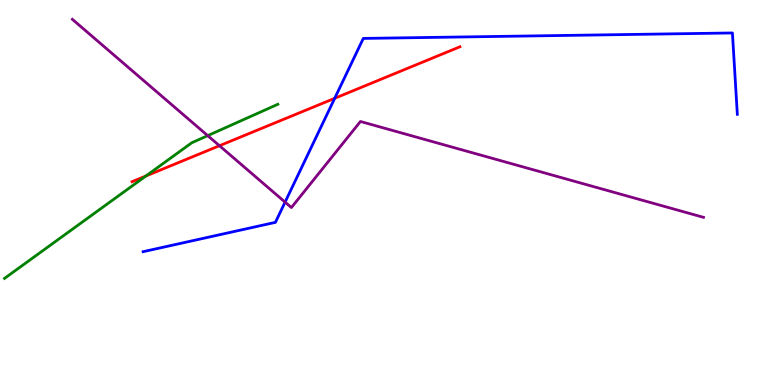[{'lines': ['blue', 'red'], 'intersections': [{'x': 4.32, 'y': 7.45}]}, {'lines': ['green', 'red'], 'intersections': [{'x': 1.88, 'y': 5.43}]}, {'lines': ['purple', 'red'], 'intersections': [{'x': 2.83, 'y': 6.21}]}, {'lines': ['blue', 'green'], 'intersections': []}, {'lines': ['blue', 'purple'], 'intersections': [{'x': 3.68, 'y': 4.75}]}, {'lines': ['green', 'purple'], 'intersections': [{'x': 2.68, 'y': 6.48}]}]